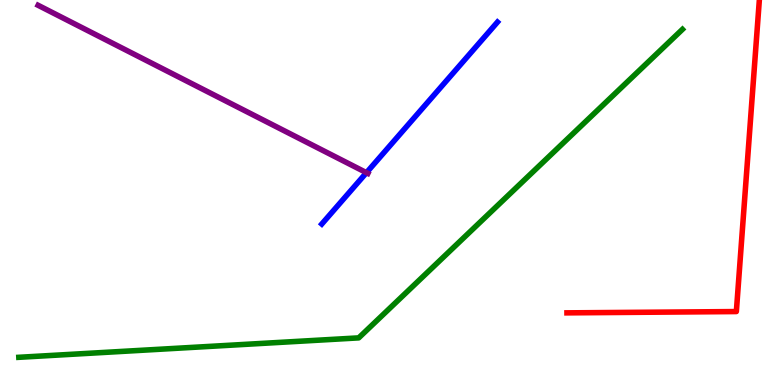[{'lines': ['blue', 'red'], 'intersections': []}, {'lines': ['green', 'red'], 'intersections': []}, {'lines': ['purple', 'red'], 'intersections': []}, {'lines': ['blue', 'green'], 'intersections': []}, {'lines': ['blue', 'purple'], 'intersections': [{'x': 4.73, 'y': 5.51}]}, {'lines': ['green', 'purple'], 'intersections': []}]